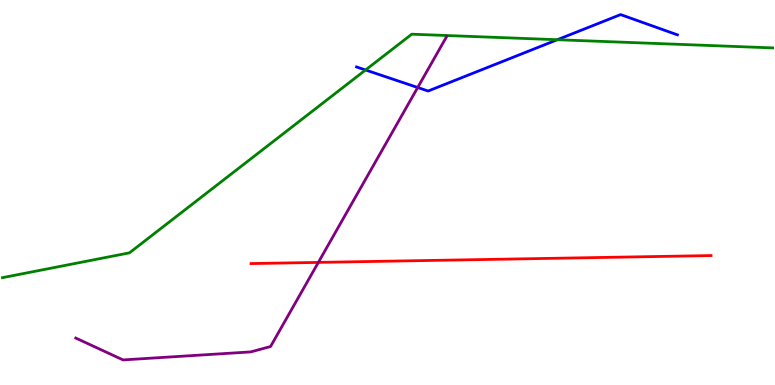[{'lines': ['blue', 'red'], 'intersections': []}, {'lines': ['green', 'red'], 'intersections': []}, {'lines': ['purple', 'red'], 'intersections': [{'x': 4.11, 'y': 3.18}]}, {'lines': ['blue', 'green'], 'intersections': [{'x': 4.72, 'y': 8.18}, {'x': 7.19, 'y': 8.97}]}, {'lines': ['blue', 'purple'], 'intersections': [{'x': 5.39, 'y': 7.73}]}, {'lines': ['green', 'purple'], 'intersections': []}]